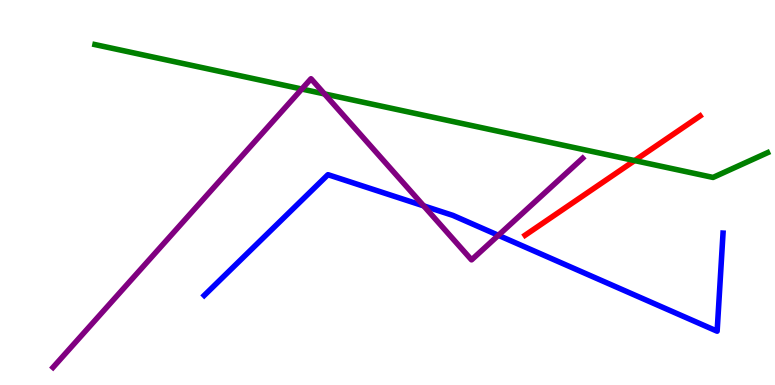[{'lines': ['blue', 'red'], 'intersections': []}, {'lines': ['green', 'red'], 'intersections': [{'x': 8.19, 'y': 5.83}]}, {'lines': ['purple', 'red'], 'intersections': []}, {'lines': ['blue', 'green'], 'intersections': []}, {'lines': ['blue', 'purple'], 'intersections': [{'x': 5.47, 'y': 4.65}, {'x': 6.43, 'y': 3.89}]}, {'lines': ['green', 'purple'], 'intersections': [{'x': 3.89, 'y': 7.69}, {'x': 4.19, 'y': 7.56}]}]